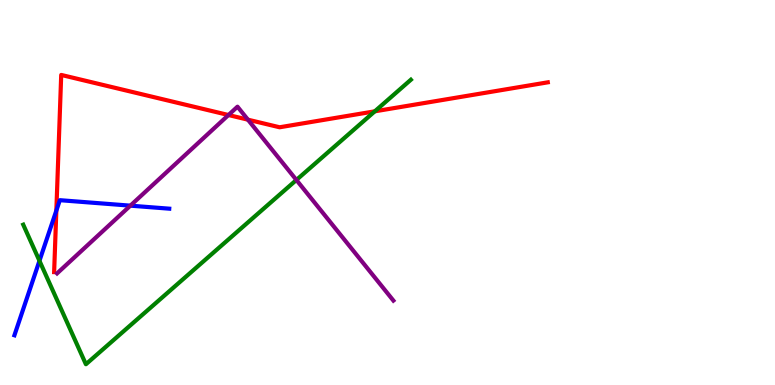[{'lines': ['blue', 'red'], 'intersections': [{'x': 0.727, 'y': 4.53}]}, {'lines': ['green', 'red'], 'intersections': [{'x': 4.84, 'y': 7.11}]}, {'lines': ['purple', 'red'], 'intersections': [{'x': 2.95, 'y': 7.01}, {'x': 3.2, 'y': 6.89}]}, {'lines': ['blue', 'green'], 'intersections': [{'x': 0.509, 'y': 3.23}]}, {'lines': ['blue', 'purple'], 'intersections': [{'x': 1.68, 'y': 4.66}]}, {'lines': ['green', 'purple'], 'intersections': [{'x': 3.82, 'y': 5.33}]}]